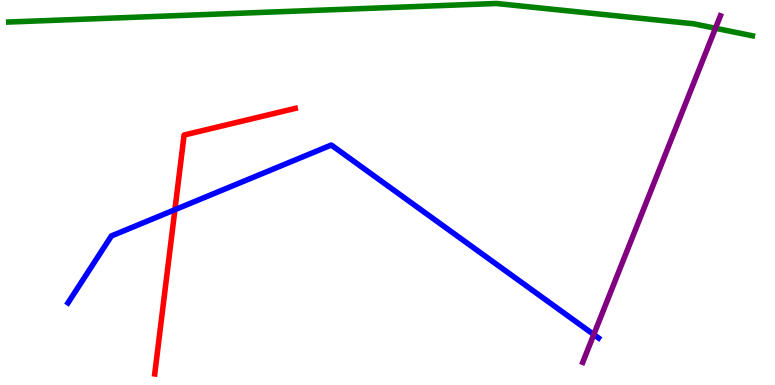[{'lines': ['blue', 'red'], 'intersections': [{'x': 2.26, 'y': 4.55}]}, {'lines': ['green', 'red'], 'intersections': []}, {'lines': ['purple', 'red'], 'intersections': []}, {'lines': ['blue', 'green'], 'intersections': []}, {'lines': ['blue', 'purple'], 'intersections': [{'x': 7.66, 'y': 1.31}]}, {'lines': ['green', 'purple'], 'intersections': [{'x': 9.23, 'y': 9.27}]}]